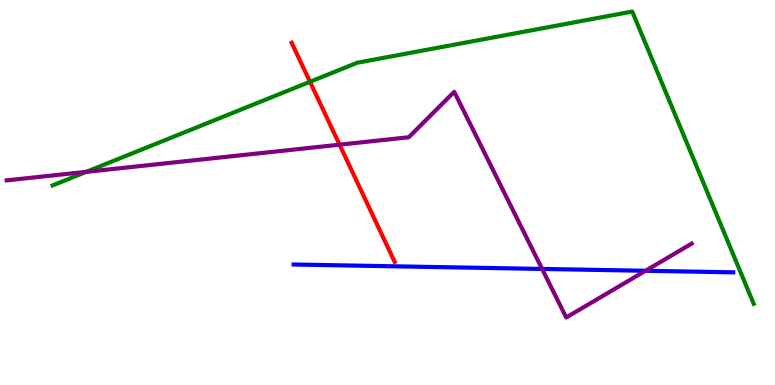[{'lines': ['blue', 'red'], 'intersections': []}, {'lines': ['green', 'red'], 'intersections': [{'x': 4.0, 'y': 7.88}]}, {'lines': ['purple', 'red'], 'intersections': [{'x': 4.38, 'y': 6.24}]}, {'lines': ['blue', 'green'], 'intersections': []}, {'lines': ['blue', 'purple'], 'intersections': [{'x': 7.0, 'y': 3.01}, {'x': 8.33, 'y': 2.97}]}, {'lines': ['green', 'purple'], 'intersections': [{'x': 1.11, 'y': 5.54}]}]